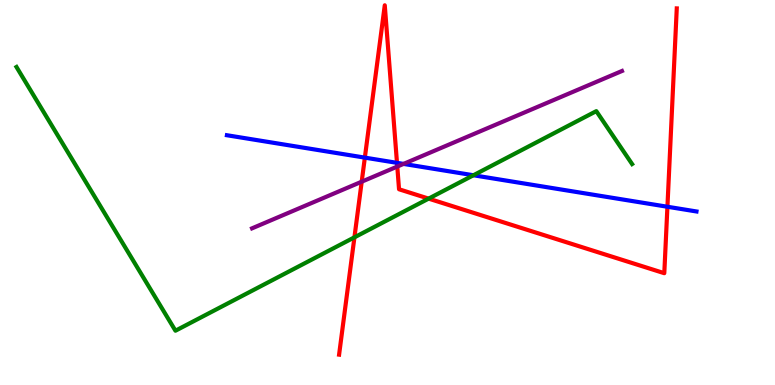[{'lines': ['blue', 'red'], 'intersections': [{'x': 4.71, 'y': 5.91}, {'x': 5.12, 'y': 5.77}, {'x': 8.61, 'y': 4.63}]}, {'lines': ['green', 'red'], 'intersections': [{'x': 4.57, 'y': 3.84}, {'x': 5.53, 'y': 4.84}]}, {'lines': ['purple', 'red'], 'intersections': [{'x': 4.67, 'y': 5.28}, {'x': 5.13, 'y': 5.67}]}, {'lines': ['blue', 'green'], 'intersections': [{'x': 6.11, 'y': 5.45}]}, {'lines': ['blue', 'purple'], 'intersections': [{'x': 5.21, 'y': 5.74}]}, {'lines': ['green', 'purple'], 'intersections': []}]